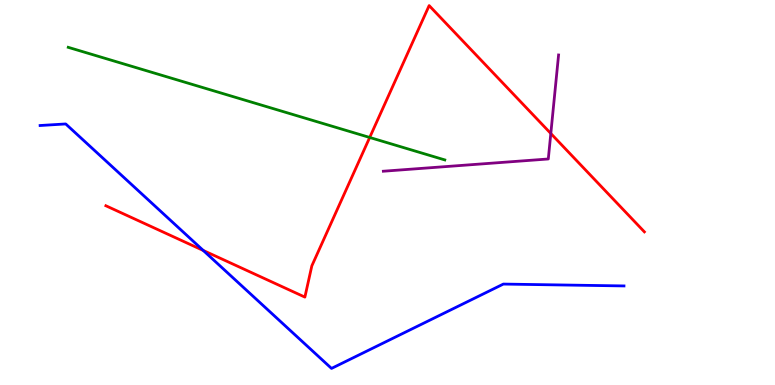[{'lines': ['blue', 'red'], 'intersections': [{'x': 2.62, 'y': 3.49}]}, {'lines': ['green', 'red'], 'intersections': [{'x': 4.77, 'y': 6.43}]}, {'lines': ['purple', 'red'], 'intersections': [{'x': 7.11, 'y': 6.53}]}, {'lines': ['blue', 'green'], 'intersections': []}, {'lines': ['blue', 'purple'], 'intersections': []}, {'lines': ['green', 'purple'], 'intersections': []}]